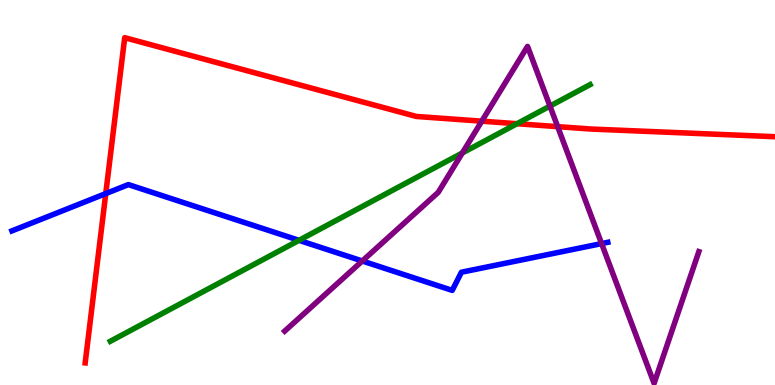[{'lines': ['blue', 'red'], 'intersections': [{'x': 1.36, 'y': 4.97}]}, {'lines': ['green', 'red'], 'intersections': [{'x': 6.67, 'y': 6.79}]}, {'lines': ['purple', 'red'], 'intersections': [{'x': 6.22, 'y': 6.85}, {'x': 7.2, 'y': 6.71}]}, {'lines': ['blue', 'green'], 'intersections': [{'x': 3.86, 'y': 3.76}]}, {'lines': ['blue', 'purple'], 'intersections': [{'x': 4.67, 'y': 3.22}, {'x': 7.76, 'y': 3.67}]}, {'lines': ['green', 'purple'], 'intersections': [{'x': 5.97, 'y': 6.03}, {'x': 7.1, 'y': 7.24}]}]